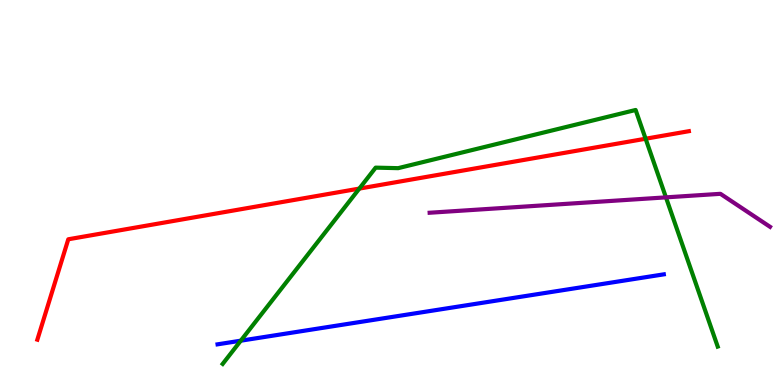[{'lines': ['blue', 'red'], 'intersections': []}, {'lines': ['green', 'red'], 'intersections': [{'x': 4.64, 'y': 5.1}, {'x': 8.33, 'y': 6.4}]}, {'lines': ['purple', 'red'], 'intersections': []}, {'lines': ['blue', 'green'], 'intersections': [{'x': 3.11, 'y': 1.15}]}, {'lines': ['blue', 'purple'], 'intersections': []}, {'lines': ['green', 'purple'], 'intersections': [{'x': 8.59, 'y': 4.87}]}]